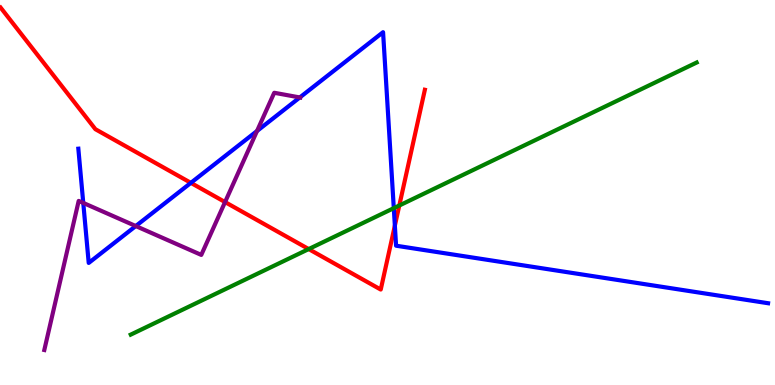[{'lines': ['blue', 'red'], 'intersections': [{'x': 2.46, 'y': 5.25}, {'x': 5.09, 'y': 4.14}]}, {'lines': ['green', 'red'], 'intersections': [{'x': 3.98, 'y': 3.53}, {'x': 5.15, 'y': 4.66}]}, {'lines': ['purple', 'red'], 'intersections': [{'x': 2.9, 'y': 4.75}]}, {'lines': ['blue', 'green'], 'intersections': [{'x': 5.08, 'y': 4.59}]}, {'lines': ['blue', 'purple'], 'intersections': [{'x': 1.07, 'y': 4.73}, {'x': 1.75, 'y': 4.13}, {'x': 3.32, 'y': 6.6}, {'x': 3.87, 'y': 7.47}]}, {'lines': ['green', 'purple'], 'intersections': []}]